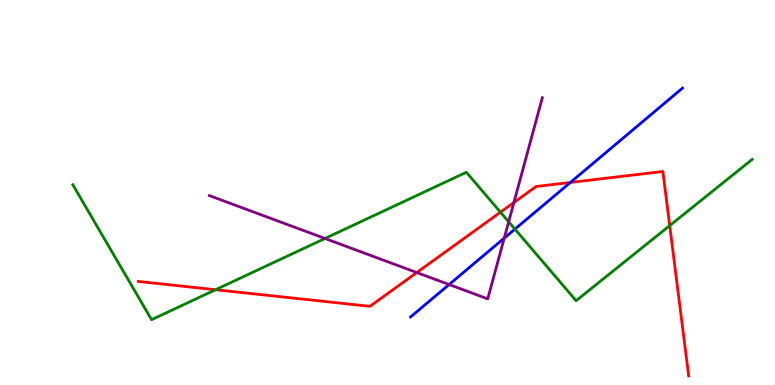[{'lines': ['blue', 'red'], 'intersections': [{'x': 7.36, 'y': 5.26}]}, {'lines': ['green', 'red'], 'intersections': [{'x': 2.78, 'y': 2.47}, {'x': 6.46, 'y': 4.49}, {'x': 8.64, 'y': 4.14}]}, {'lines': ['purple', 'red'], 'intersections': [{'x': 5.38, 'y': 2.92}, {'x': 6.63, 'y': 4.74}]}, {'lines': ['blue', 'green'], 'intersections': [{'x': 6.64, 'y': 4.05}]}, {'lines': ['blue', 'purple'], 'intersections': [{'x': 5.79, 'y': 2.61}, {'x': 6.51, 'y': 3.81}]}, {'lines': ['green', 'purple'], 'intersections': [{'x': 4.19, 'y': 3.81}, {'x': 6.56, 'y': 4.24}]}]